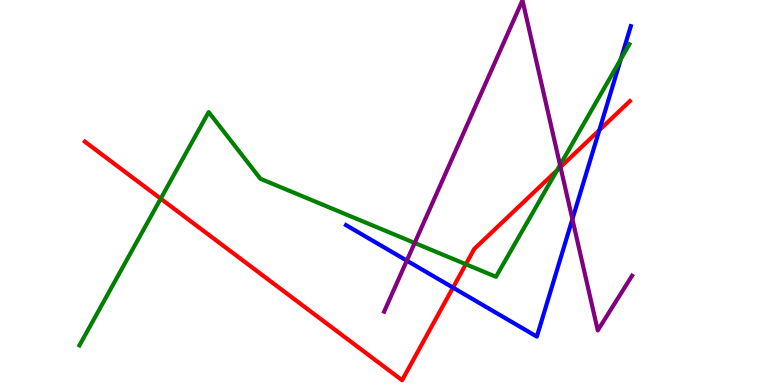[{'lines': ['blue', 'red'], 'intersections': [{'x': 5.85, 'y': 2.53}, {'x': 7.73, 'y': 6.62}]}, {'lines': ['green', 'red'], 'intersections': [{'x': 2.07, 'y': 4.84}, {'x': 6.01, 'y': 3.14}, {'x': 7.19, 'y': 5.58}]}, {'lines': ['purple', 'red'], 'intersections': [{'x': 7.23, 'y': 5.66}]}, {'lines': ['blue', 'green'], 'intersections': [{'x': 8.01, 'y': 8.46}]}, {'lines': ['blue', 'purple'], 'intersections': [{'x': 5.25, 'y': 3.23}, {'x': 7.39, 'y': 4.31}]}, {'lines': ['green', 'purple'], 'intersections': [{'x': 5.35, 'y': 3.69}, {'x': 7.23, 'y': 5.71}]}]